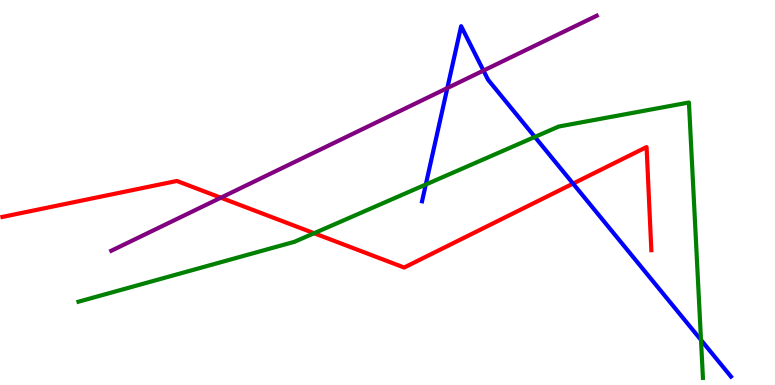[{'lines': ['blue', 'red'], 'intersections': [{'x': 7.39, 'y': 5.23}]}, {'lines': ['green', 'red'], 'intersections': [{'x': 4.05, 'y': 3.94}]}, {'lines': ['purple', 'red'], 'intersections': [{'x': 2.85, 'y': 4.86}]}, {'lines': ['blue', 'green'], 'intersections': [{'x': 5.49, 'y': 5.21}, {'x': 6.9, 'y': 6.44}, {'x': 9.05, 'y': 1.17}]}, {'lines': ['blue', 'purple'], 'intersections': [{'x': 5.77, 'y': 7.71}, {'x': 6.24, 'y': 8.17}]}, {'lines': ['green', 'purple'], 'intersections': []}]